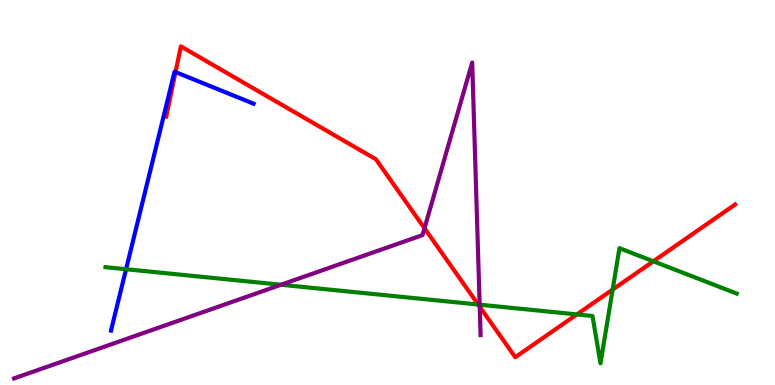[{'lines': ['blue', 'red'], 'intersections': [{'x': 2.26, 'y': 8.13}]}, {'lines': ['green', 'red'], 'intersections': [{'x': 6.17, 'y': 2.09}, {'x': 7.44, 'y': 1.83}, {'x': 7.91, 'y': 2.48}, {'x': 8.43, 'y': 3.21}]}, {'lines': ['purple', 'red'], 'intersections': [{'x': 5.48, 'y': 4.07}, {'x': 6.19, 'y': 2.03}]}, {'lines': ['blue', 'green'], 'intersections': [{'x': 1.63, 'y': 3.01}]}, {'lines': ['blue', 'purple'], 'intersections': []}, {'lines': ['green', 'purple'], 'intersections': [{'x': 3.63, 'y': 2.6}, {'x': 6.19, 'y': 2.09}]}]